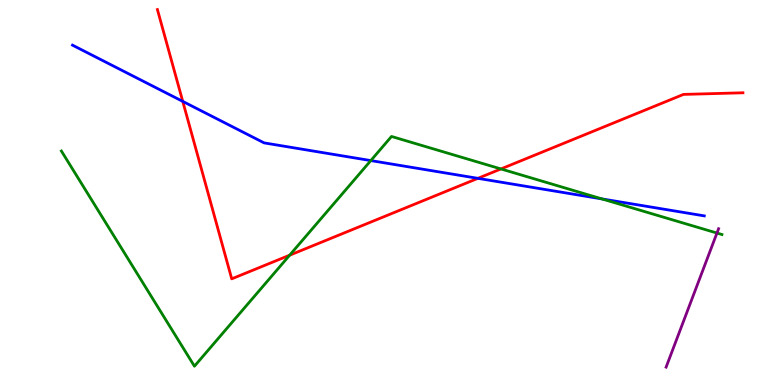[{'lines': ['blue', 'red'], 'intersections': [{'x': 2.36, 'y': 7.37}, {'x': 6.17, 'y': 5.37}]}, {'lines': ['green', 'red'], 'intersections': [{'x': 3.74, 'y': 3.37}, {'x': 6.46, 'y': 5.61}]}, {'lines': ['purple', 'red'], 'intersections': []}, {'lines': ['blue', 'green'], 'intersections': [{'x': 4.78, 'y': 5.83}, {'x': 7.77, 'y': 4.83}]}, {'lines': ['blue', 'purple'], 'intersections': []}, {'lines': ['green', 'purple'], 'intersections': [{'x': 9.25, 'y': 3.95}]}]